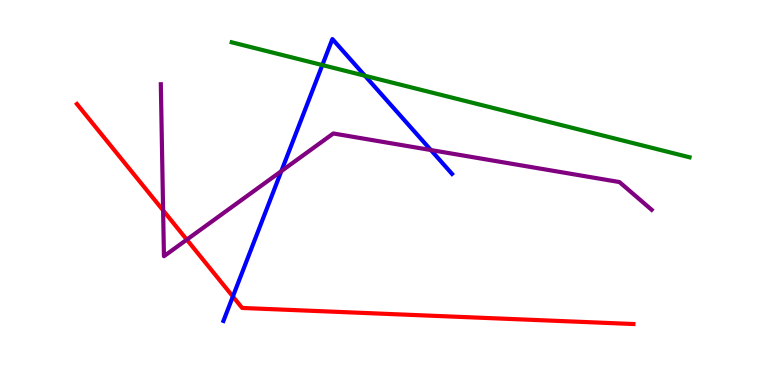[{'lines': ['blue', 'red'], 'intersections': [{'x': 3.0, 'y': 2.3}]}, {'lines': ['green', 'red'], 'intersections': []}, {'lines': ['purple', 'red'], 'intersections': [{'x': 2.1, 'y': 4.54}, {'x': 2.41, 'y': 3.78}]}, {'lines': ['blue', 'green'], 'intersections': [{'x': 4.16, 'y': 8.31}, {'x': 4.71, 'y': 8.03}]}, {'lines': ['blue', 'purple'], 'intersections': [{'x': 3.63, 'y': 5.55}, {'x': 5.56, 'y': 6.1}]}, {'lines': ['green', 'purple'], 'intersections': []}]